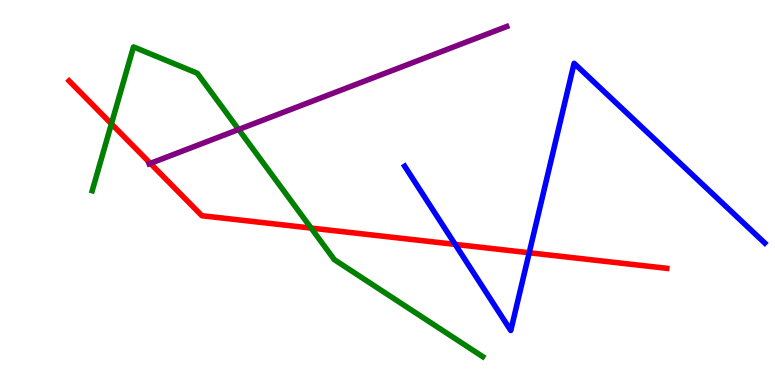[{'lines': ['blue', 'red'], 'intersections': [{'x': 5.87, 'y': 3.65}, {'x': 6.83, 'y': 3.43}]}, {'lines': ['green', 'red'], 'intersections': [{'x': 1.44, 'y': 6.78}, {'x': 4.01, 'y': 4.08}]}, {'lines': ['purple', 'red'], 'intersections': [{'x': 1.94, 'y': 5.76}]}, {'lines': ['blue', 'green'], 'intersections': []}, {'lines': ['blue', 'purple'], 'intersections': []}, {'lines': ['green', 'purple'], 'intersections': [{'x': 3.08, 'y': 6.64}]}]